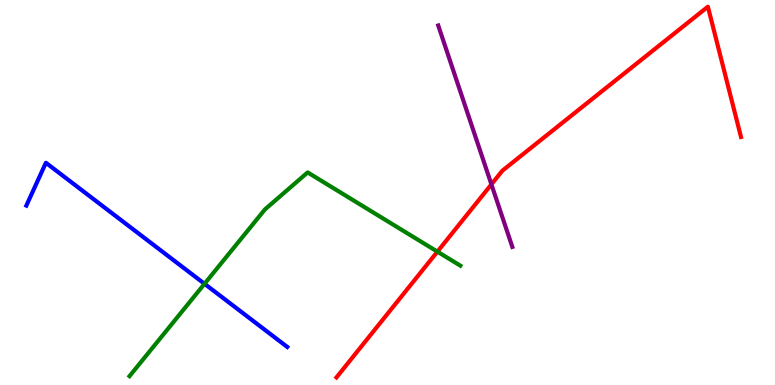[{'lines': ['blue', 'red'], 'intersections': []}, {'lines': ['green', 'red'], 'intersections': [{'x': 5.64, 'y': 3.46}]}, {'lines': ['purple', 'red'], 'intersections': [{'x': 6.34, 'y': 5.21}]}, {'lines': ['blue', 'green'], 'intersections': [{'x': 2.64, 'y': 2.63}]}, {'lines': ['blue', 'purple'], 'intersections': []}, {'lines': ['green', 'purple'], 'intersections': []}]